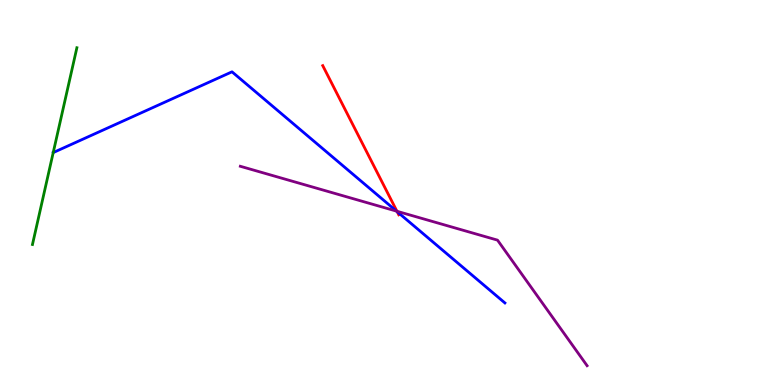[{'lines': ['blue', 'red'], 'intersections': [{'x': 5.13, 'y': 4.5}]}, {'lines': ['green', 'red'], 'intersections': []}, {'lines': ['purple', 'red'], 'intersections': [{'x': 5.12, 'y': 4.51}]}, {'lines': ['blue', 'green'], 'intersections': []}, {'lines': ['blue', 'purple'], 'intersections': [{'x': 5.12, 'y': 4.52}]}, {'lines': ['green', 'purple'], 'intersections': []}]